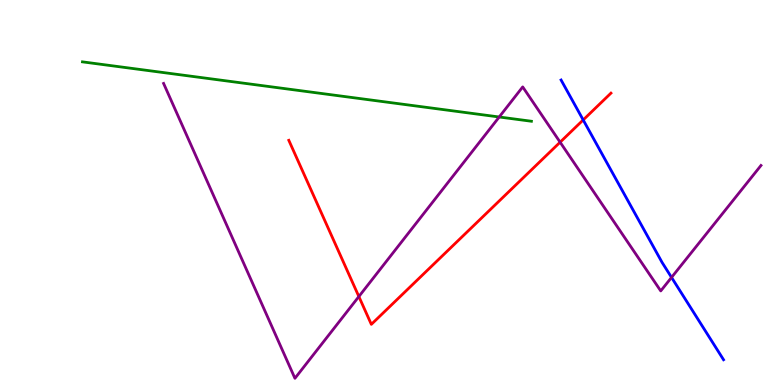[{'lines': ['blue', 'red'], 'intersections': [{'x': 7.53, 'y': 6.88}]}, {'lines': ['green', 'red'], 'intersections': []}, {'lines': ['purple', 'red'], 'intersections': [{'x': 4.63, 'y': 2.3}, {'x': 7.23, 'y': 6.31}]}, {'lines': ['blue', 'green'], 'intersections': []}, {'lines': ['blue', 'purple'], 'intersections': [{'x': 8.67, 'y': 2.79}]}, {'lines': ['green', 'purple'], 'intersections': [{'x': 6.44, 'y': 6.96}]}]